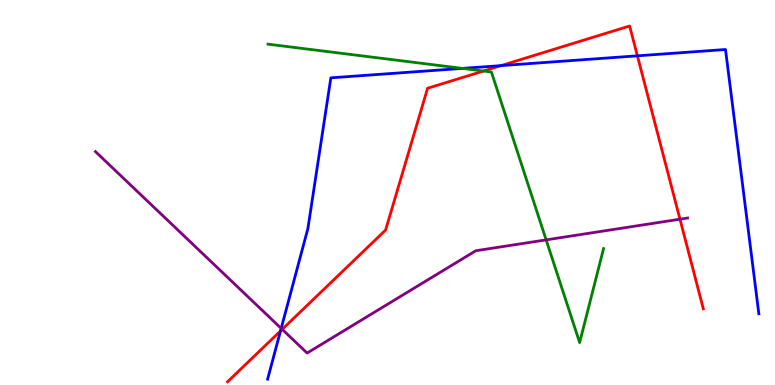[{'lines': ['blue', 'red'], 'intersections': [{'x': 3.62, 'y': 1.4}, {'x': 6.47, 'y': 8.3}, {'x': 8.22, 'y': 8.55}]}, {'lines': ['green', 'red'], 'intersections': [{'x': 6.24, 'y': 8.16}]}, {'lines': ['purple', 'red'], 'intersections': [{'x': 3.64, 'y': 1.45}, {'x': 8.77, 'y': 4.31}]}, {'lines': ['blue', 'green'], 'intersections': [{'x': 5.97, 'y': 8.22}]}, {'lines': ['blue', 'purple'], 'intersections': [{'x': 3.63, 'y': 1.47}]}, {'lines': ['green', 'purple'], 'intersections': [{'x': 7.05, 'y': 3.77}]}]